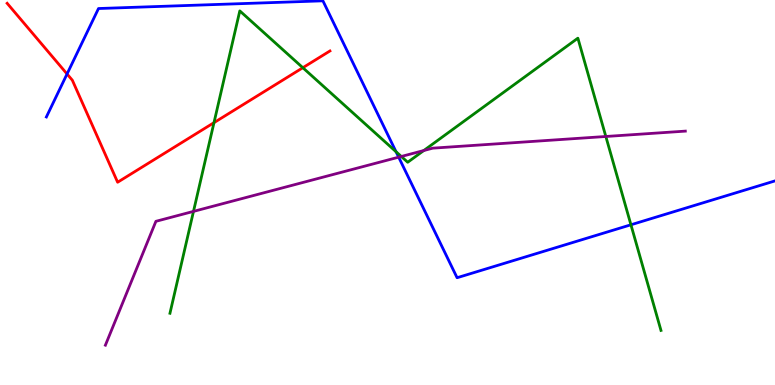[{'lines': ['blue', 'red'], 'intersections': [{'x': 0.865, 'y': 8.08}]}, {'lines': ['green', 'red'], 'intersections': [{'x': 2.76, 'y': 6.81}, {'x': 3.91, 'y': 8.24}]}, {'lines': ['purple', 'red'], 'intersections': []}, {'lines': ['blue', 'green'], 'intersections': [{'x': 5.11, 'y': 6.06}, {'x': 8.14, 'y': 4.16}]}, {'lines': ['blue', 'purple'], 'intersections': [{'x': 5.14, 'y': 5.92}]}, {'lines': ['green', 'purple'], 'intersections': [{'x': 2.5, 'y': 4.51}, {'x': 5.18, 'y': 5.94}, {'x': 5.47, 'y': 6.09}, {'x': 7.82, 'y': 6.45}]}]